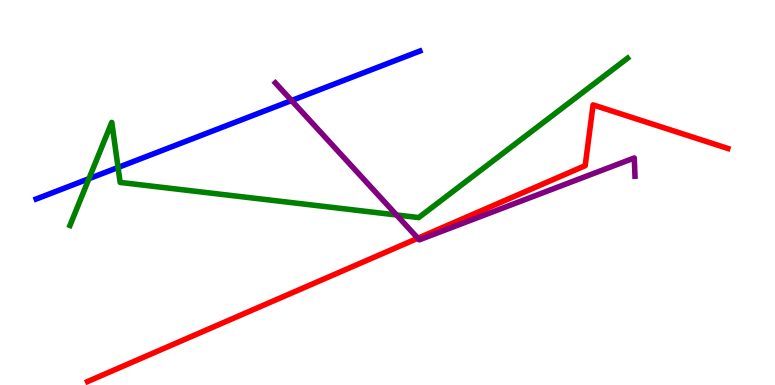[{'lines': ['blue', 'red'], 'intersections': []}, {'lines': ['green', 'red'], 'intersections': []}, {'lines': ['purple', 'red'], 'intersections': [{'x': 5.39, 'y': 3.81}]}, {'lines': ['blue', 'green'], 'intersections': [{'x': 1.15, 'y': 5.36}, {'x': 1.52, 'y': 5.65}]}, {'lines': ['blue', 'purple'], 'intersections': [{'x': 3.76, 'y': 7.39}]}, {'lines': ['green', 'purple'], 'intersections': [{'x': 5.12, 'y': 4.42}]}]